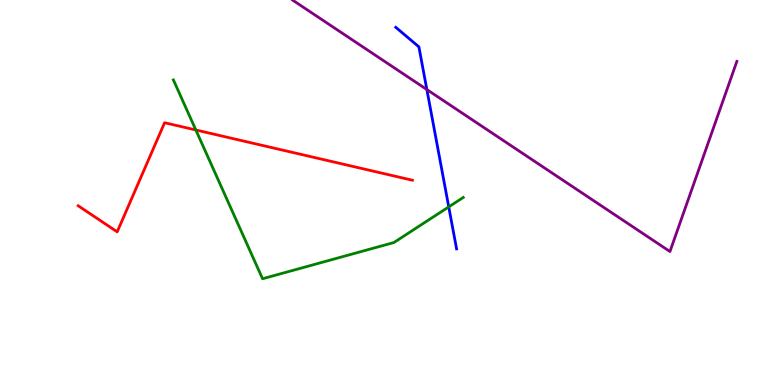[{'lines': ['blue', 'red'], 'intersections': []}, {'lines': ['green', 'red'], 'intersections': [{'x': 2.53, 'y': 6.62}]}, {'lines': ['purple', 'red'], 'intersections': []}, {'lines': ['blue', 'green'], 'intersections': [{'x': 5.79, 'y': 4.63}]}, {'lines': ['blue', 'purple'], 'intersections': [{'x': 5.51, 'y': 7.67}]}, {'lines': ['green', 'purple'], 'intersections': []}]